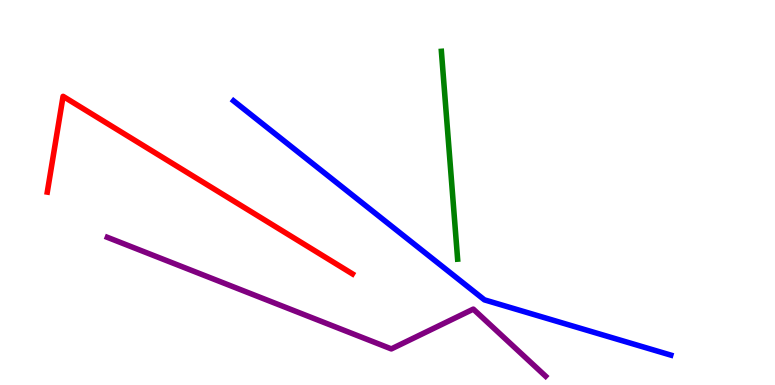[{'lines': ['blue', 'red'], 'intersections': []}, {'lines': ['green', 'red'], 'intersections': []}, {'lines': ['purple', 'red'], 'intersections': []}, {'lines': ['blue', 'green'], 'intersections': []}, {'lines': ['blue', 'purple'], 'intersections': []}, {'lines': ['green', 'purple'], 'intersections': []}]